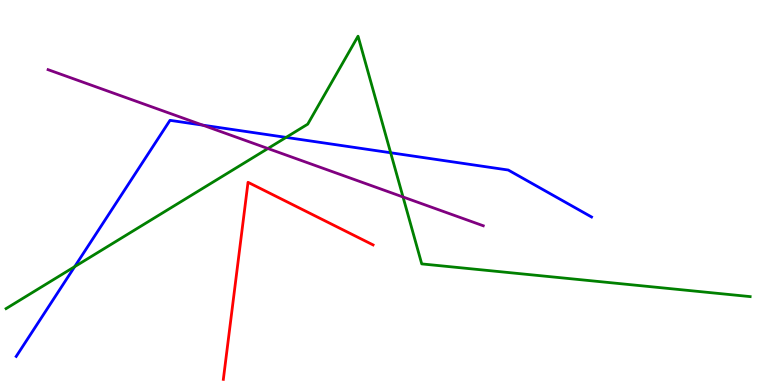[{'lines': ['blue', 'red'], 'intersections': []}, {'lines': ['green', 'red'], 'intersections': []}, {'lines': ['purple', 'red'], 'intersections': []}, {'lines': ['blue', 'green'], 'intersections': [{'x': 0.964, 'y': 3.07}, {'x': 3.69, 'y': 6.43}, {'x': 5.04, 'y': 6.03}]}, {'lines': ['blue', 'purple'], 'intersections': [{'x': 2.62, 'y': 6.75}]}, {'lines': ['green', 'purple'], 'intersections': [{'x': 3.46, 'y': 6.14}, {'x': 5.2, 'y': 4.88}]}]